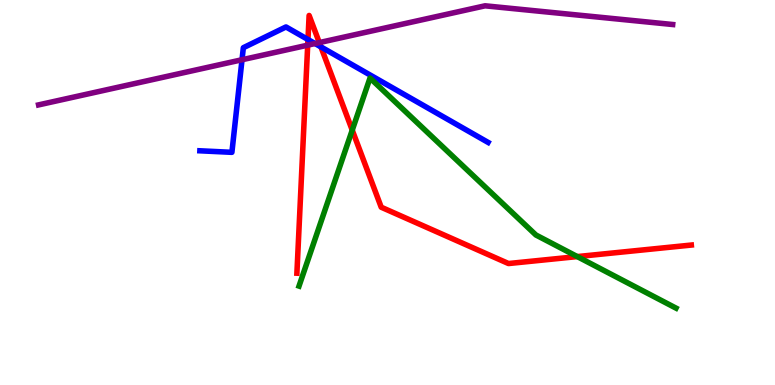[{'lines': ['blue', 'red'], 'intersections': [{'x': 3.97, 'y': 8.97}, {'x': 4.14, 'y': 8.78}]}, {'lines': ['green', 'red'], 'intersections': [{'x': 4.55, 'y': 6.62}, {'x': 7.45, 'y': 3.34}]}, {'lines': ['purple', 'red'], 'intersections': [{'x': 3.97, 'y': 8.83}, {'x': 4.12, 'y': 8.89}]}, {'lines': ['blue', 'green'], 'intersections': []}, {'lines': ['blue', 'purple'], 'intersections': [{'x': 3.12, 'y': 8.45}, {'x': 4.06, 'y': 8.87}]}, {'lines': ['green', 'purple'], 'intersections': []}]